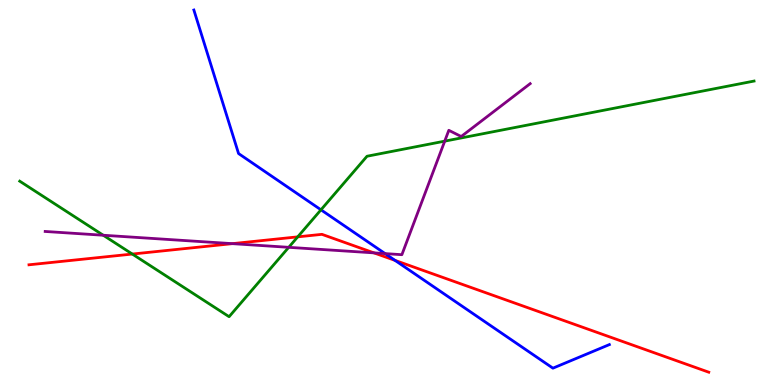[{'lines': ['blue', 'red'], 'intersections': [{'x': 5.1, 'y': 3.24}]}, {'lines': ['green', 'red'], 'intersections': [{'x': 1.71, 'y': 3.4}, {'x': 3.84, 'y': 3.85}]}, {'lines': ['purple', 'red'], 'intersections': [{'x': 3.0, 'y': 3.67}, {'x': 4.83, 'y': 3.43}]}, {'lines': ['blue', 'green'], 'intersections': [{'x': 4.14, 'y': 4.55}]}, {'lines': ['blue', 'purple'], 'intersections': [{'x': 4.97, 'y': 3.41}]}, {'lines': ['green', 'purple'], 'intersections': [{'x': 1.33, 'y': 3.89}, {'x': 3.73, 'y': 3.58}, {'x': 5.74, 'y': 6.33}]}]